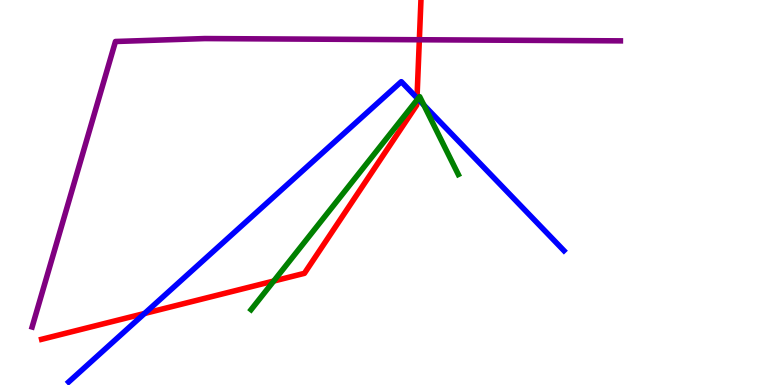[{'lines': ['blue', 'red'], 'intersections': [{'x': 1.87, 'y': 1.86}, {'x': 5.38, 'y': 7.46}]}, {'lines': ['green', 'red'], 'intersections': [{'x': 3.53, 'y': 2.7}, {'x': 5.38, 'y': 7.4}]}, {'lines': ['purple', 'red'], 'intersections': [{'x': 5.41, 'y': 8.97}]}, {'lines': ['blue', 'green'], 'intersections': [{'x': 5.39, 'y': 7.43}, {'x': 5.47, 'y': 7.27}]}, {'lines': ['blue', 'purple'], 'intersections': []}, {'lines': ['green', 'purple'], 'intersections': []}]